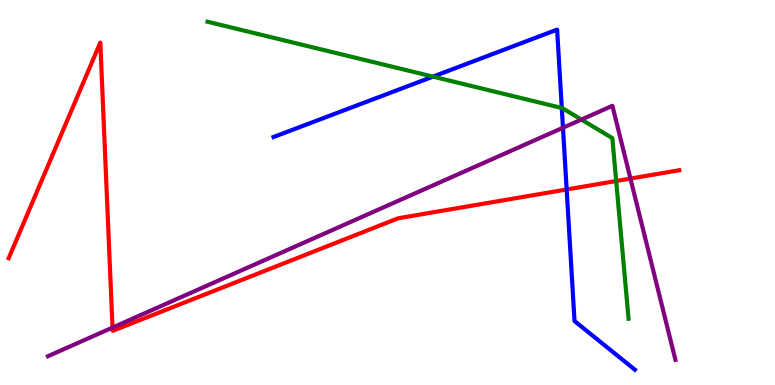[{'lines': ['blue', 'red'], 'intersections': [{'x': 7.31, 'y': 5.08}]}, {'lines': ['green', 'red'], 'intersections': [{'x': 7.95, 'y': 5.3}]}, {'lines': ['purple', 'red'], 'intersections': [{'x': 1.45, 'y': 1.49}, {'x': 8.13, 'y': 5.36}]}, {'lines': ['blue', 'green'], 'intersections': [{'x': 5.59, 'y': 8.01}, {'x': 7.25, 'y': 7.2}]}, {'lines': ['blue', 'purple'], 'intersections': [{'x': 7.26, 'y': 6.68}]}, {'lines': ['green', 'purple'], 'intersections': [{'x': 7.5, 'y': 6.89}]}]